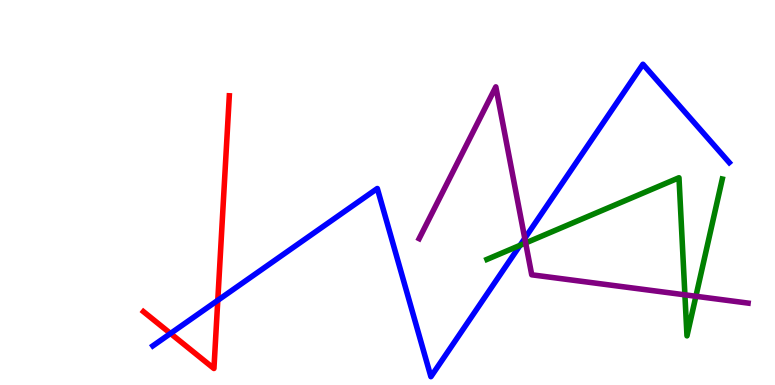[{'lines': ['blue', 'red'], 'intersections': [{'x': 2.2, 'y': 1.34}, {'x': 2.81, 'y': 2.2}]}, {'lines': ['green', 'red'], 'intersections': []}, {'lines': ['purple', 'red'], 'intersections': []}, {'lines': ['blue', 'green'], 'intersections': [{'x': 6.71, 'y': 3.63}]}, {'lines': ['blue', 'purple'], 'intersections': [{'x': 6.77, 'y': 3.81}]}, {'lines': ['green', 'purple'], 'intersections': [{'x': 6.78, 'y': 3.69}, {'x': 8.84, 'y': 2.34}, {'x': 8.98, 'y': 2.3}]}]